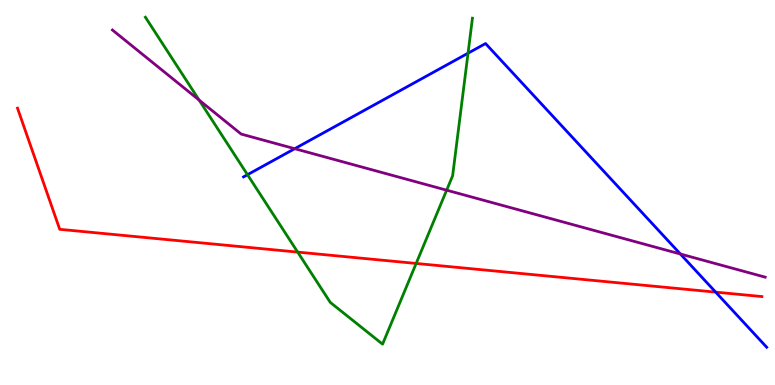[{'lines': ['blue', 'red'], 'intersections': [{'x': 9.23, 'y': 2.41}]}, {'lines': ['green', 'red'], 'intersections': [{'x': 3.84, 'y': 3.45}, {'x': 5.37, 'y': 3.16}]}, {'lines': ['purple', 'red'], 'intersections': []}, {'lines': ['blue', 'green'], 'intersections': [{'x': 3.19, 'y': 5.46}, {'x': 6.04, 'y': 8.62}]}, {'lines': ['blue', 'purple'], 'intersections': [{'x': 3.8, 'y': 6.14}, {'x': 8.78, 'y': 3.4}]}, {'lines': ['green', 'purple'], 'intersections': [{'x': 2.57, 'y': 7.4}, {'x': 5.76, 'y': 5.06}]}]